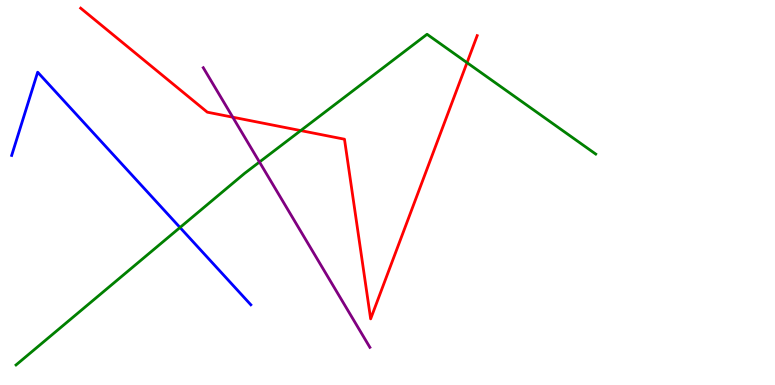[{'lines': ['blue', 'red'], 'intersections': []}, {'lines': ['green', 'red'], 'intersections': [{'x': 3.88, 'y': 6.61}, {'x': 6.03, 'y': 8.37}]}, {'lines': ['purple', 'red'], 'intersections': [{'x': 3.0, 'y': 6.96}]}, {'lines': ['blue', 'green'], 'intersections': [{'x': 2.32, 'y': 4.09}]}, {'lines': ['blue', 'purple'], 'intersections': []}, {'lines': ['green', 'purple'], 'intersections': [{'x': 3.35, 'y': 5.79}]}]